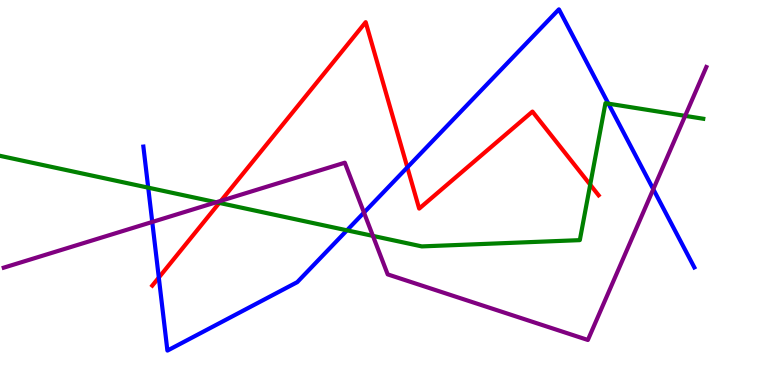[{'lines': ['blue', 'red'], 'intersections': [{'x': 2.05, 'y': 2.79}, {'x': 5.26, 'y': 5.65}]}, {'lines': ['green', 'red'], 'intersections': [{'x': 2.83, 'y': 4.73}, {'x': 7.62, 'y': 5.2}]}, {'lines': ['purple', 'red'], 'intersections': [{'x': 2.85, 'y': 4.78}]}, {'lines': ['blue', 'green'], 'intersections': [{'x': 1.91, 'y': 5.13}, {'x': 4.48, 'y': 4.02}, {'x': 7.85, 'y': 7.31}]}, {'lines': ['blue', 'purple'], 'intersections': [{'x': 1.96, 'y': 4.23}, {'x': 4.7, 'y': 4.48}, {'x': 8.43, 'y': 5.09}]}, {'lines': ['green', 'purple'], 'intersections': [{'x': 2.79, 'y': 4.75}, {'x': 4.81, 'y': 3.87}, {'x': 8.84, 'y': 6.99}]}]